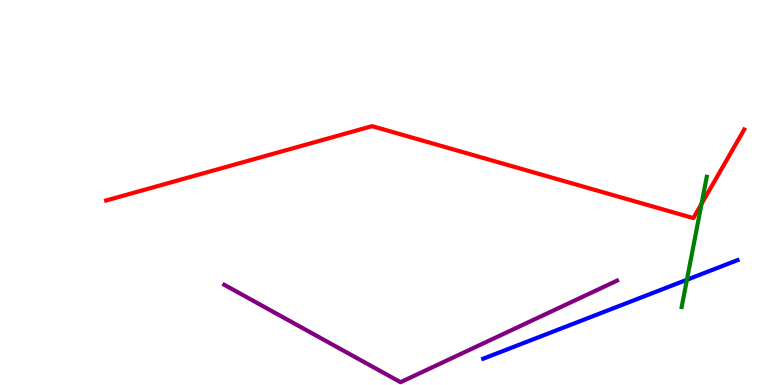[{'lines': ['blue', 'red'], 'intersections': []}, {'lines': ['green', 'red'], 'intersections': [{'x': 9.05, 'y': 4.71}]}, {'lines': ['purple', 'red'], 'intersections': []}, {'lines': ['blue', 'green'], 'intersections': [{'x': 8.86, 'y': 2.73}]}, {'lines': ['blue', 'purple'], 'intersections': []}, {'lines': ['green', 'purple'], 'intersections': []}]